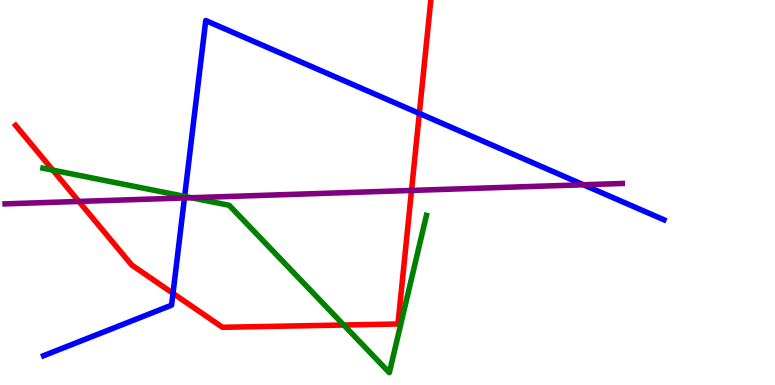[{'lines': ['blue', 'red'], 'intersections': [{'x': 2.23, 'y': 2.38}, {'x': 5.41, 'y': 7.05}]}, {'lines': ['green', 'red'], 'intersections': [{'x': 0.682, 'y': 5.58}, {'x': 4.44, 'y': 1.56}]}, {'lines': ['purple', 'red'], 'intersections': [{'x': 1.02, 'y': 4.77}, {'x': 5.31, 'y': 5.05}]}, {'lines': ['blue', 'green'], 'intersections': [{'x': 2.38, 'y': 4.9}]}, {'lines': ['blue', 'purple'], 'intersections': [{'x': 2.38, 'y': 4.86}, {'x': 7.53, 'y': 5.2}]}, {'lines': ['green', 'purple'], 'intersections': [{'x': 2.47, 'y': 4.86}]}]